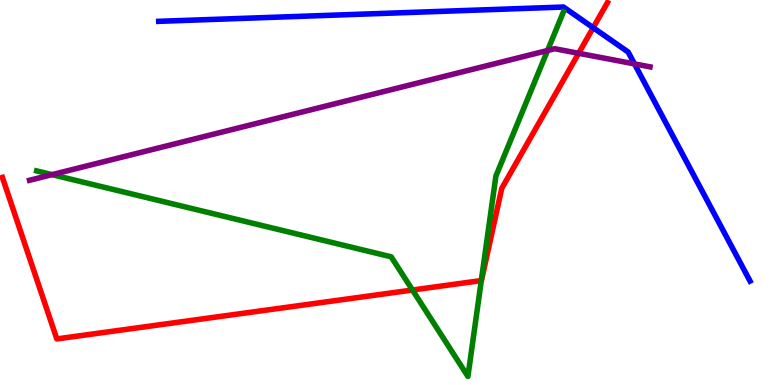[{'lines': ['blue', 'red'], 'intersections': [{'x': 7.65, 'y': 9.28}]}, {'lines': ['green', 'red'], 'intersections': [{'x': 5.32, 'y': 2.47}, {'x': 6.21, 'y': 2.71}]}, {'lines': ['purple', 'red'], 'intersections': [{'x': 7.47, 'y': 8.62}]}, {'lines': ['blue', 'green'], 'intersections': []}, {'lines': ['blue', 'purple'], 'intersections': [{'x': 8.19, 'y': 8.34}]}, {'lines': ['green', 'purple'], 'intersections': [{'x': 0.672, 'y': 5.46}, {'x': 7.07, 'y': 8.69}]}]